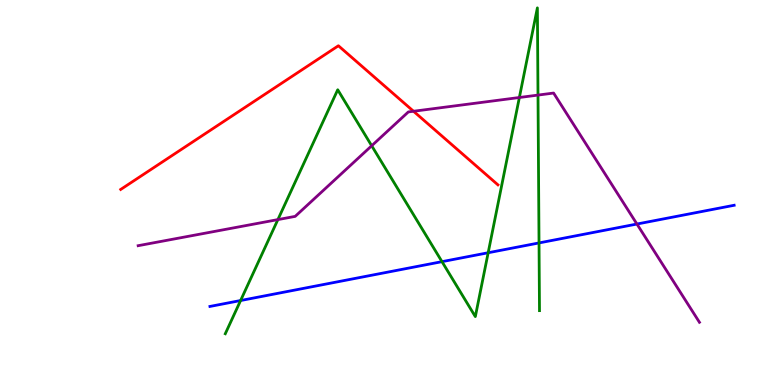[{'lines': ['blue', 'red'], 'intersections': []}, {'lines': ['green', 'red'], 'intersections': []}, {'lines': ['purple', 'red'], 'intersections': [{'x': 5.34, 'y': 7.11}]}, {'lines': ['blue', 'green'], 'intersections': [{'x': 3.1, 'y': 2.19}, {'x': 5.7, 'y': 3.2}, {'x': 6.3, 'y': 3.44}, {'x': 6.96, 'y': 3.69}]}, {'lines': ['blue', 'purple'], 'intersections': [{'x': 8.22, 'y': 4.18}]}, {'lines': ['green', 'purple'], 'intersections': [{'x': 3.59, 'y': 4.3}, {'x': 4.8, 'y': 6.21}, {'x': 6.7, 'y': 7.47}, {'x': 6.94, 'y': 7.53}]}]